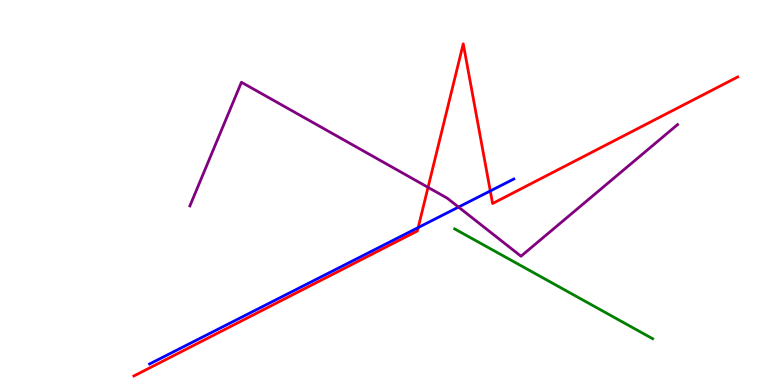[{'lines': ['blue', 'red'], 'intersections': [{'x': 5.4, 'y': 4.09}, {'x': 6.33, 'y': 5.04}]}, {'lines': ['green', 'red'], 'intersections': []}, {'lines': ['purple', 'red'], 'intersections': [{'x': 5.52, 'y': 5.13}]}, {'lines': ['blue', 'green'], 'intersections': []}, {'lines': ['blue', 'purple'], 'intersections': [{'x': 5.92, 'y': 4.62}]}, {'lines': ['green', 'purple'], 'intersections': []}]